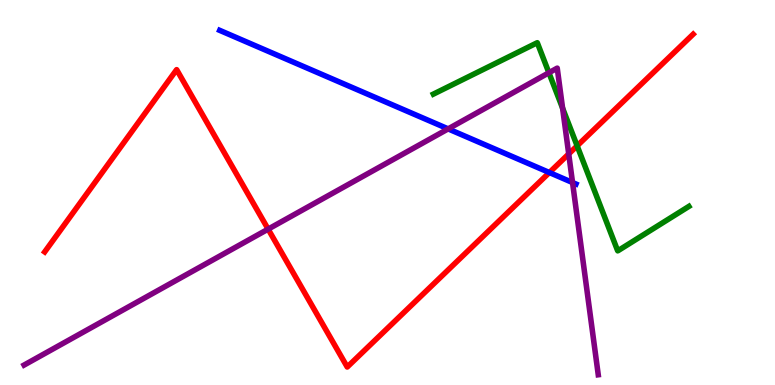[{'lines': ['blue', 'red'], 'intersections': [{'x': 7.09, 'y': 5.52}]}, {'lines': ['green', 'red'], 'intersections': [{'x': 7.45, 'y': 6.21}]}, {'lines': ['purple', 'red'], 'intersections': [{'x': 3.46, 'y': 4.05}, {'x': 7.34, 'y': 6.0}]}, {'lines': ['blue', 'green'], 'intersections': []}, {'lines': ['blue', 'purple'], 'intersections': [{'x': 5.78, 'y': 6.65}, {'x': 7.39, 'y': 5.26}]}, {'lines': ['green', 'purple'], 'intersections': [{'x': 7.08, 'y': 8.11}, {'x': 7.26, 'y': 7.19}]}]